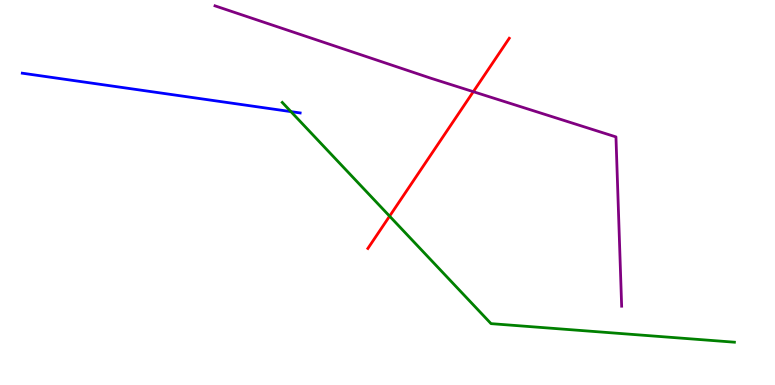[{'lines': ['blue', 'red'], 'intersections': []}, {'lines': ['green', 'red'], 'intersections': [{'x': 5.03, 'y': 4.39}]}, {'lines': ['purple', 'red'], 'intersections': [{'x': 6.11, 'y': 7.62}]}, {'lines': ['blue', 'green'], 'intersections': [{'x': 3.75, 'y': 7.1}]}, {'lines': ['blue', 'purple'], 'intersections': []}, {'lines': ['green', 'purple'], 'intersections': []}]